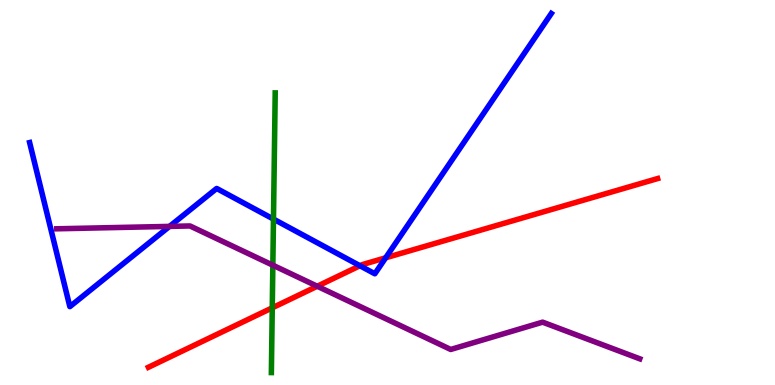[{'lines': ['blue', 'red'], 'intersections': [{'x': 4.64, 'y': 3.1}, {'x': 4.98, 'y': 3.3}]}, {'lines': ['green', 'red'], 'intersections': [{'x': 3.51, 'y': 2.0}]}, {'lines': ['purple', 'red'], 'intersections': [{'x': 4.09, 'y': 2.57}]}, {'lines': ['blue', 'green'], 'intersections': [{'x': 3.53, 'y': 4.31}]}, {'lines': ['blue', 'purple'], 'intersections': [{'x': 2.19, 'y': 4.12}]}, {'lines': ['green', 'purple'], 'intersections': [{'x': 3.52, 'y': 3.11}]}]